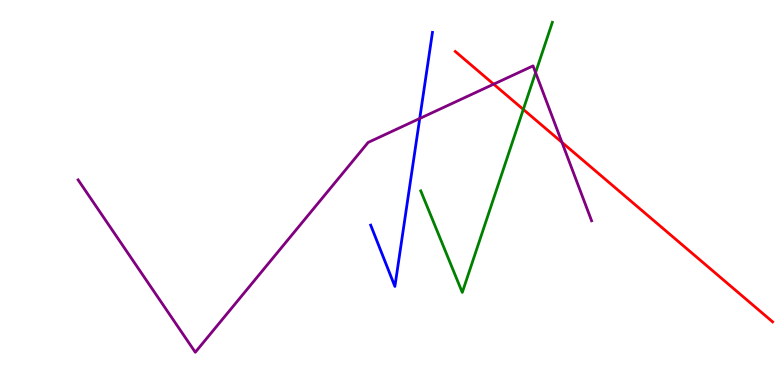[{'lines': ['blue', 'red'], 'intersections': []}, {'lines': ['green', 'red'], 'intersections': [{'x': 6.75, 'y': 7.16}]}, {'lines': ['purple', 'red'], 'intersections': [{'x': 6.37, 'y': 7.81}, {'x': 7.25, 'y': 6.3}]}, {'lines': ['blue', 'green'], 'intersections': []}, {'lines': ['blue', 'purple'], 'intersections': [{'x': 5.42, 'y': 6.92}]}, {'lines': ['green', 'purple'], 'intersections': [{'x': 6.91, 'y': 8.11}]}]